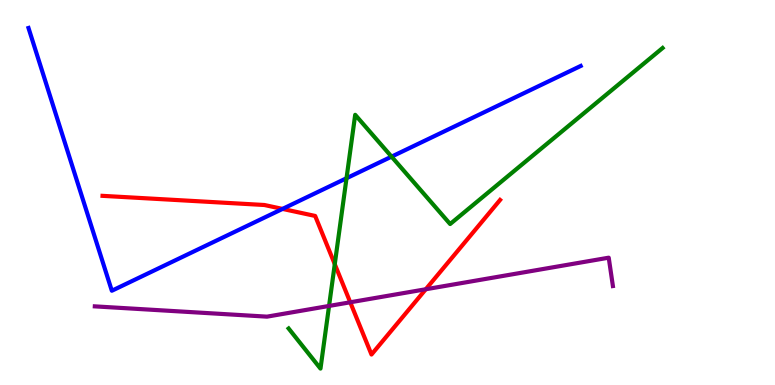[{'lines': ['blue', 'red'], 'intersections': [{'x': 3.65, 'y': 4.57}]}, {'lines': ['green', 'red'], 'intersections': [{'x': 4.32, 'y': 3.14}]}, {'lines': ['purple', 'red'], 'intersections': [{'x': 4.52, 'y': 2.15}, {'x': 5.49, 'y': 2.49}]}, {'lines': ['blue', 'green'], 'intersections': [{'x': 4.47, 'y': 5.37}, {'x': 5.05, 'y': 5.93}]}, {'lines': ['blue', 'purple'], 'intersections': []}, {'lines': ['green', 'purple'], 'intersections': [{'x': 4.25, 'y': 2.05}]}]